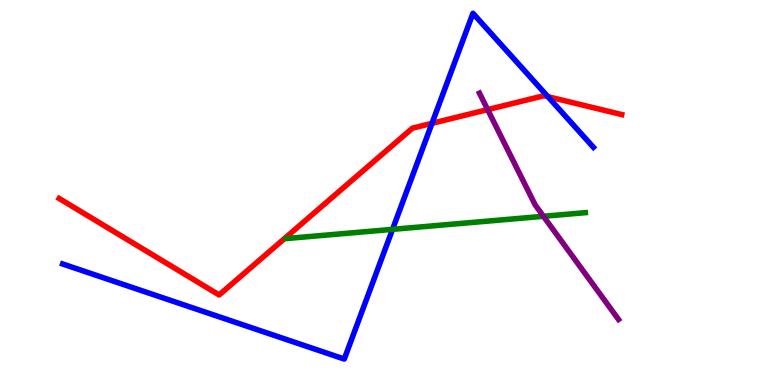[{'lines': ['blue', 'red'], 'intersections': [{'x': 5.57, 'y': 6.8}, {'x': 7.07, 'y': 7.49}]}, {'lines': ['green', 'red'], 'intersections': []}, {'lines': ['purple', 'red'], 'intersections': [{'x': 6.29, 'y': 7.15}]}, {'lines': ['blue', 'green'], 'intersections': [{'x': 5.07, 'y': 4.04}]}, {'lines': ['blue', 'purple'], 'intersections': []}, {'lines': ['green', 'purple'], 'intersections': [{'x': 7.01, 'y': 4.38}]}]